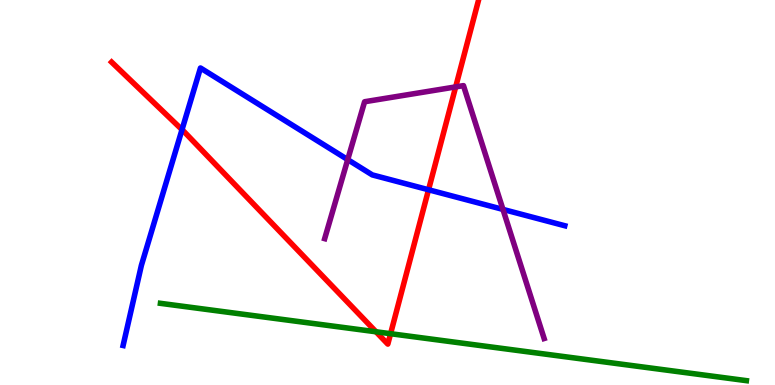[{'lines': ['blue', 'red'], 'intersections': [{'x': 2.35, 'y': 6.63}, {'x': 5.53, 'y': 5.07}]}, {'lines': ['green', 'red'], 'intersections': [{'x': 4.85, 'y': 1.38}, {'x': 5.04, 'y': 1.33}]}, {'lines': ['purple', 'red'], 'intersections': [{'x': 5.88, 'y': 7.74}]}, {'lines': ['blue', 'green'], 'intersections': []}, {'lines': ['blue', 'purple'], 'intersections': [{'x': 4.49, 'y': 5.85}, {'x': 6.49, 'y': 4.56}]}, {'lines': ['green', 'purple'], 'intersections': []}]